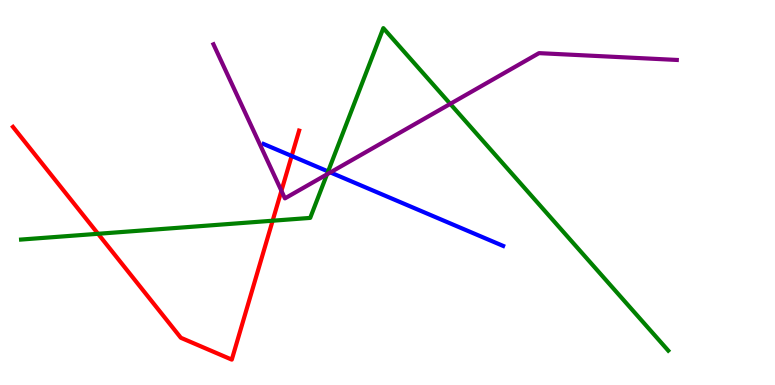[{'lines': ['blue', 'red'], 'intersections': [{'x': 3.76, 'y': 5.95}]}, {'lines': ['green', 'red'], 'intersections': [{'x': 1.27, 'y': 3.93}, {'x': 3.52, 'y': 4.27}]}, {'lines': ['purple', 'red'], 'intersections': [{'x': 3.63, 'y': 5.04}]}, {'lines': ['blue', 'green'], 'intersections': [{'x': 4.23, 'y': 5.55}]}, {'lines': ['blue', 'purple'], 'intersections': [{'x': 4.26, 'y': 5.52}]}, {'lines': ['green', 'purple'], 'intersections': [{'x': 4.22, 'y': 5.47}, {'x': 5.81, 'y': 7.3}]}]